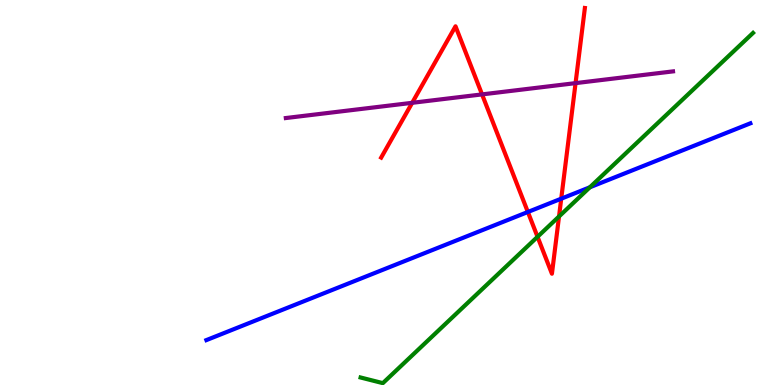[{'lines': ['blue', 'red'], 'intersections': [{'x': 6.81, 'y': 4.49}, {'x': 7.24, 'y': 4.84}]}, {'lines': ['green', 'red'], 'intersections': [{'x': 6.94, 'y': 3.85}, {'x': 7.21, 'y': 4.38}]}, {'lines': ['purple', 'red'], 'intersections': [{'x': 5.32, 'y': 7.33}, {'x': 6.22, 'y': 7.55}, {'x': 7.43, 'y': 7.84}]}, {'lines': ['blue', 'green'], 'intersections': [{'x': 7.61, 'y': 5.14}]}, {'lines': ['blue', 'purple'], 'intersections': []}, {'lines': ['green', 'purple'], 'intersections': []}]